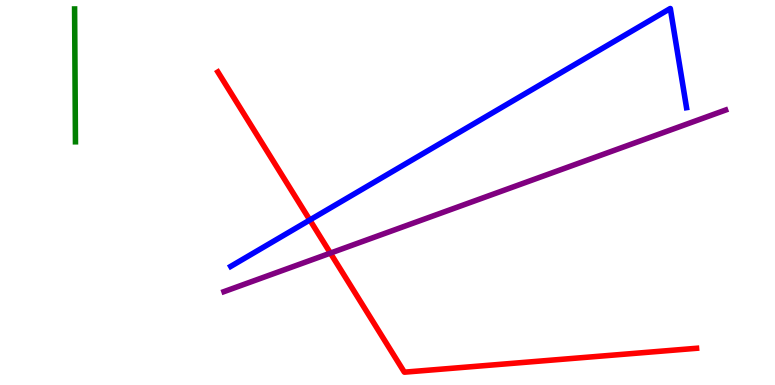[{'lines': ['blue', 'red'], 'intersections': [{'x': 4.0, 'y': 4.29}]}, {'lines': ['green', 'red'], 'intersections': []}, {'lines': ['purple', 'red'], 'intersections': [{'x': 4.26, 'y': 3.43}]}, {'lines': ['blue', 'green'], 'intersections': []}, {'lines': ['blue', 'purple'], 'intersections': []}, {'lines': ['green', 'purple'], 'intersections': []}]